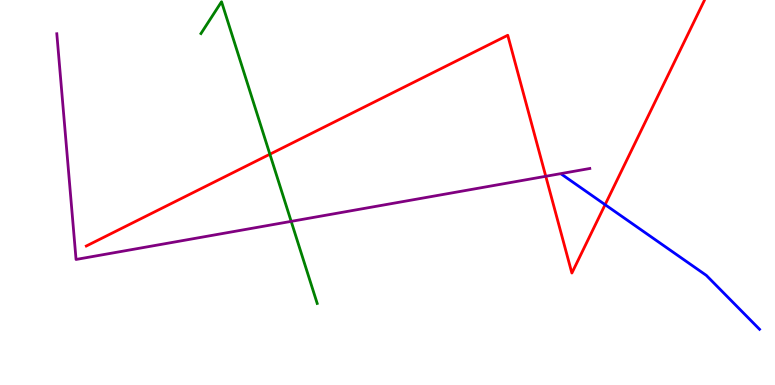[{'lines': ['blue', 'red'], 'intersections': [{'x': 7.81, 'y': 4.68}]}, {'lines': ['green', 'red'], 'intersections': [{'x': 3.48, 'y': 5.99}]}, {'lines': ['purple', 'red'], 'intersections': [{'x': 7.04, 'y': 5.42}]}, {'lines': ['blue', 'green'], 'intersections': []}, {'lines': ['blue', 'purple'], 'intersections': []}, {'lines': ['green', 'purple'], 'intersections': [{'x': 3.76, 'y': 4.25}]}]